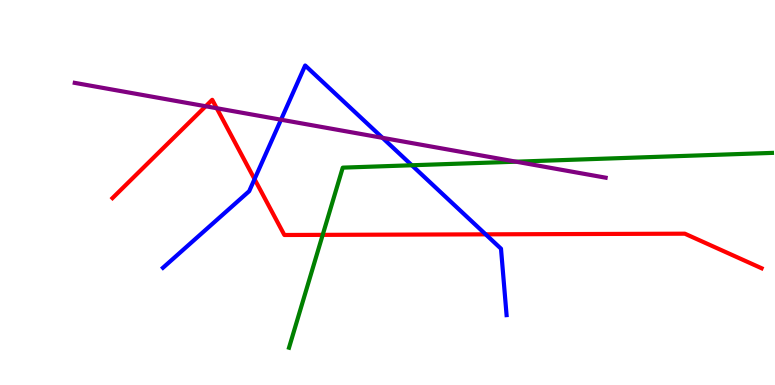[{'lines': ['blue', 'red'], 'intersections': [{'x': 3.28, 'y': 5.35}, {'x': 6.27, 'y': 3.91}]}, {'lines': ['green', 'red'], 'intersections': [{'x': 4.16, 'y': 3.9}]}, {'lines': ['purple', 'red'], 'intersections': [{'x': 2.65, 'y': 7.24}, {'x': 2.8, 'y': 7.19}]}, {'lines': ['blue', 'green'], 'intersections': [{'x': 5.31, 'y': 5.71}]}, {'lines': ['blue', 'purple'], 'intersections': [{'x': 3.63, 'y': 6.89}, {'x': 4.94, 'y': 6.42}]}, {'lines': ['green', 'purple'], 'intersections': [{'x': 6.66, 'y': 5.8}]}]